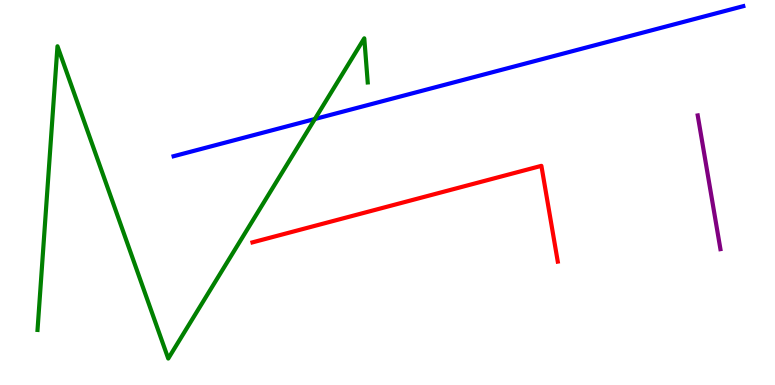[{'lines': ['blue', 'red'], 'intersections': []}, {'lines': ['green', 'red'], 'intersections': []}, {'lines': ['purple', 'red'], 'intersections': []}, {'lines': ['blue', 'green'], 'intersections': [{'x': 4.06, 'y': 6.91}]}, {'lines': ['blue', 'purple'], 'intersections': []}, {'lines': ['green', 'purple'], 'intersections': []}]